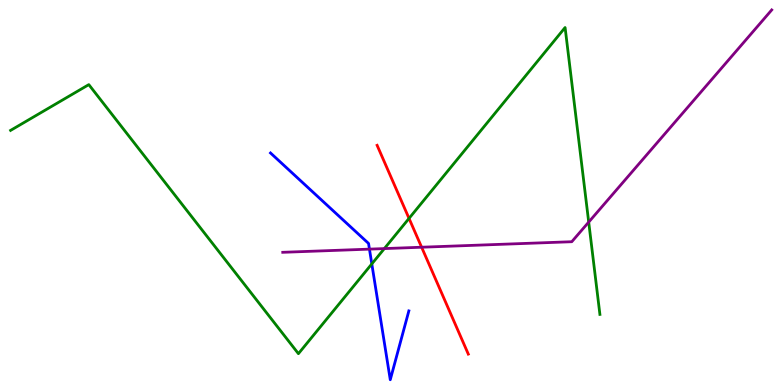[{'lines': ['blue', 'red'], 'intersections': []}, {'lines': ['green', 'red'], 'intersections': [{'x': 5.28, 'y': 4.33}]}, {'lines': ['purple', 'red'], 'intersections': [{'x': 5.44, 'y': 3.58}]}, {'lines': ['blue', 'green'], 'intersections': [{'x': 4.8, 'y': 3.14}]}, {'lines': ['blue', 'purple'], 'intersections': [{'x': 4.77, 'y': 3.53}]}, {'lines': ['green', 'purple'], 'intersections': [{'x': 4.96, 'y': 3.54}, {'x': 7.6, 'y': 4.23}]}]